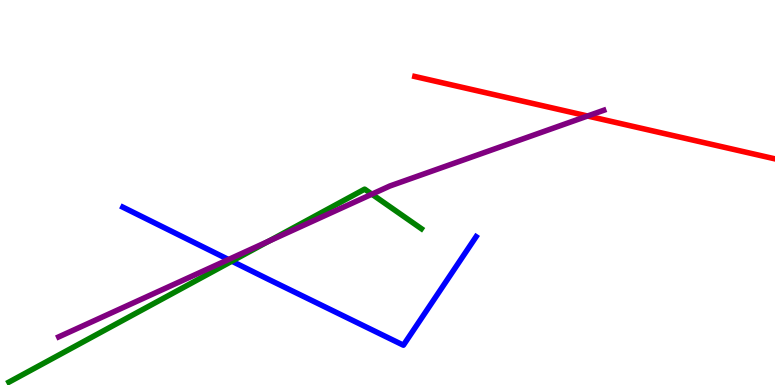[{'lines': ['blue', 'red'], 'intersections': []}, {'lines': ['green', 'red'], 'intersections': []}, {'lines': ['purple', 'red'], 'intersections': [{'x': 7.58, 'y': 6.99}]}, {'lines': ['blue', 'green'], 'intersections': [{'x': 2.99, 'y': 3.22}]}, {'lines': ['blue', 'purple'], 'intersections': [{'x': 2.95, 'y': 3.26}]}, {'lines': ['green', 'purple'], 'intersections': [{'x': 3.47, 'y': 3.74}, {'x': 4.8, 'y': 4.96}]}]